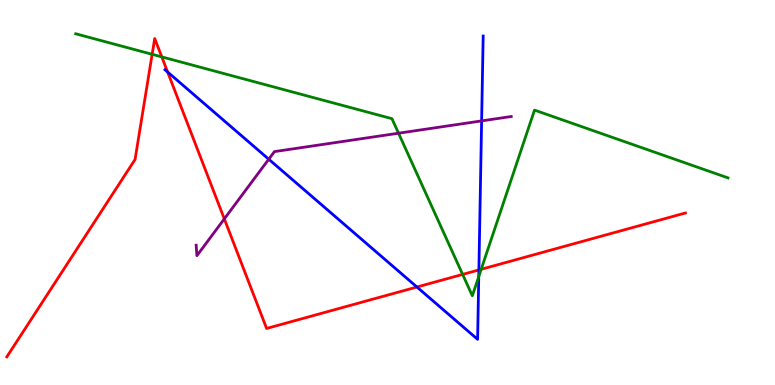[{'lines': ['blue', 'red'], 'intersections': [{'x': 2.16, 'y': 8.13}, {'x': 5.38, 'y': 2.55}, {'x': 6.18, 'y': 2.99}]}, {'lines': ['green', 'red'], 'intersections': [{'x': 1.96, 'y': 8.59}, {'x': 2.09, 'y': 8.52}, {'x': 5.97, 'y': 2.87}, {'x': 6.21, 'y': 3.01}]}, {'lines': ['purple', 'red'], 'intersections': [{'x': 2.89, 'y': 4.32}]}, {'lines': ['blue', 'green'], 'intersections': [{'x': 6.18, 'y': 2.82}]}, {'lines': ['blue', 'purple'], 'intersections': [{'x': 3.47, 'y': 5.86}, {'x': 6.21, 'y': 6.86}]}, {'lines': ['green', 'purple'], 'intersections': [{'x': 5.14, 'y': 6.54}]}]